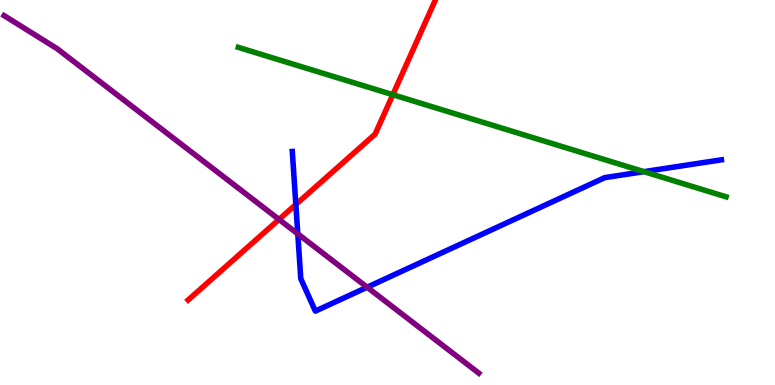[{'lines': ['blue', 'red'], 'intersections': [{'x': 3.82, 'y': 4.69}]}, {'lines': ['green', 'red'], 'intersections': [{'x': 5.07, 'y': 7.54}]}, {'lines': ['purple', 'red'], 'intersections': [{'x': 3.6, 'y': 4.3}]}, {'lines': ['blue', 'green'], 'intersections': [{'x': 8.31, 'y': 5.54}]}, {'lines': ['blue', 'purple'], 'intersections': [{'x': 3.84, 'y': 3.93}, {'x': 4.74, 'y': 2.54}]}, {'lines': ['green', 'purple'], 'intersections': []}]